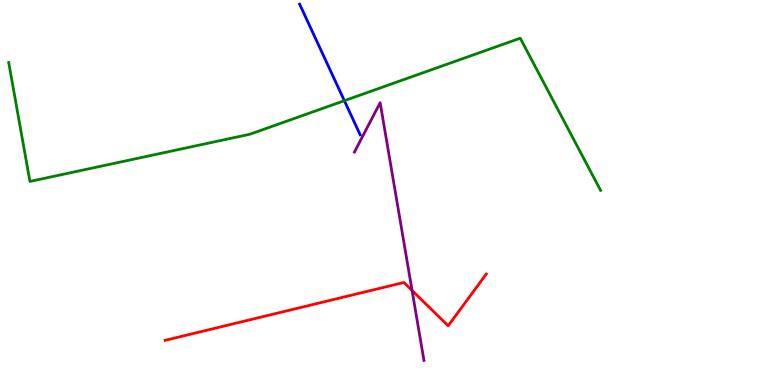[{'lines': ['blue', 'red'], 'intersections': []}, {'lines': ['green', 'red'], 'intersections': []}, {'lines': ['purple', 'red'], 'intersections': [{'x': 5.32, 'y': 2.46}]}, {'lines': ['blue', 'green'], 'intersections': [{'x': 4.44, 'y': 7.38}]}, {'lines': ['blue', 'purple'], 'intersections': []}, {'lines': ['green', 'purple'], 'intersections': []}]